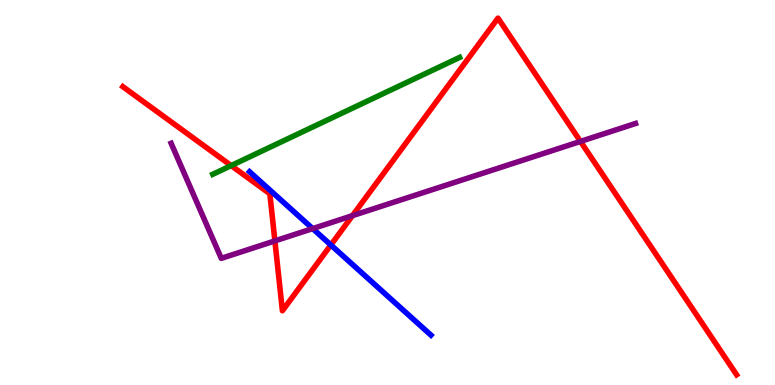[{'lines': ['blue', 'red'], 'intersections': [{'x': 4.27, 'y': 3.64}]}, {'lines': ['green', 'red'], 'intersections': [{'x': 2.98, 'y': 5.7}]}, {'lines': ['purple', 'red'], 'intersections': [{'x': 3.55, 'y': 3.74}, {'x': 4.55, 'y': 4.4}, {'x': 7.49, 'y': 6.33}]}, {'lines': ['blue', 'green'], 'intersections': []}, {'lines': ['blue', 'purple'], 'intersections': [{'x': 4.03, 'y': 4.06}]}, {'lines': ['green', 'purple'], 'intersections': []}]